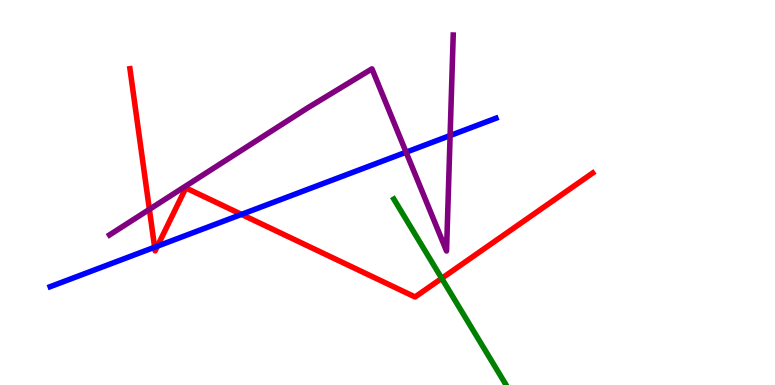[{'lines': ['blue', 'red'], 'intersections': [{'x': 2.0, 'y': 3.58}, {'x': 2.03, 'y': 3.61}, {'x': 3.12, 'y': 4.43}]}, {'lines': ['green', 'red'], 'intersections': [{'x': 5.7, 'y': 2.77}]}, {'lines': ['purple', 'red'], 'intersections': [{'x': 1.93, 'y': 4.56}]}, {'lines': ['blue', 'green'], 'intersections': []}, {'lines': ['blue', 'purple'], 'intersections': [{'x': 5.24, 'y': 6.05}, {'x': 5.81, 'y': 6.48}]}, {'lines': ['green', 'purple'], 'intersections': []}]